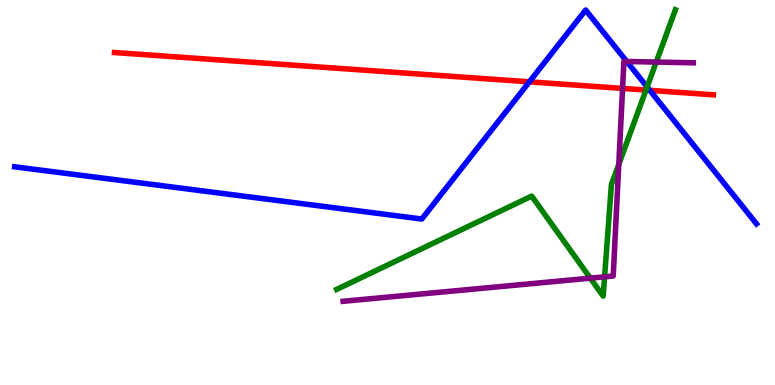[{'lines': ['blue', 'red'], 'intersections': [{'x': 6.83, 'y': 7.87}, {'x': 8.38, 'y': 7.65}]}, {'lines': ['green', 'red'], 'intersections': [{'x': 8.34, 'y': 7.66}]}, {'lines': ['purple', 'red'], 'intersections': [{'x': 8.03, 'y': 7.7}]}, {'lines': ['blue', 'green'], 'intersections': [{'x': 8.35, 'y': 7.74}]}, {'lines': ['blue', 'purple'], 'intersections': [{'x': 8.09, 'y': 8.4}]}, {'lines': ['green', 'purple'], 'intersections': [{'x': 7.62, 'y': 2.78}, {'x': 7.8, 'y': 2.81}, {'x': 7.98, 'y': 5.73}, {'x': 8.47, 'y': 8.39}]}]